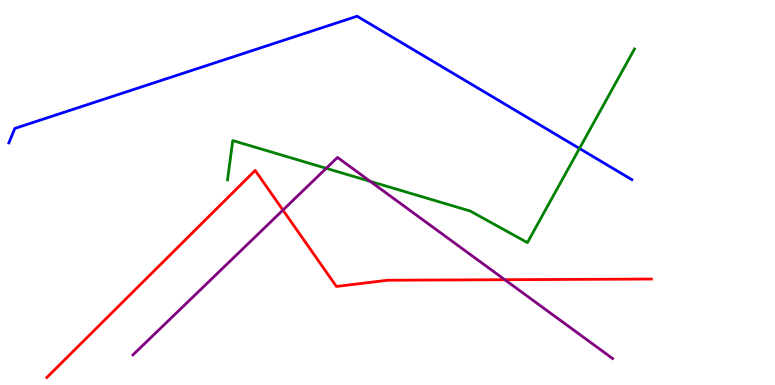[{'lines': ['blue', 'red'], 'intersections': []}, {'lines': ['green', 'red'], 'intersections': []}, {'lines': ['purple', 'red'], 'intersections': [{'x': 3.65, 'y': 4.54}, {'x': 6.51, 'y': 2.73}]}, {'lines': ['blue', 'green'], 'intersections': [{'x': 7.48, 'y': 6.14}]}, {'lines': ['blue', 'purple'], 'intersections': []}, {'lines': ['green', 'purple'], 'intersections': [{'x': 4.21, 'y': 5.63}, {'x': 4.78, 'y': 5.29}]}]